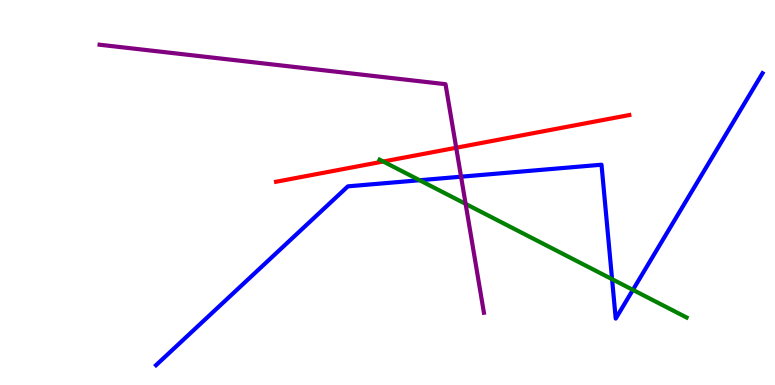[{'lines': ['blue', 'red'], 'intersections': []}, {'lines': ['green', 'red'], 'intersections': [{'x': 4.94, 'y': 5.8}]}, {'lines': ['purple', 'red'], 'intersections': [{'x': 5.89, 'y': 6.16}]}, {'lines': ['blue', 'green'], 'intersections': [{'x': 5.41, 'y': 5.32}, {'x': 7.9, 'y': 2.75}, {'x': 8.17, 'y': 2.47}]}, {'lines': ['blue', 'purple'], 'intersections': [{'x': 5.95, 'y': 5.41}]}, {'lines': ['green', 'purple'], 'intersections': [{'x': 6.01, 'y': 4.7}]}]